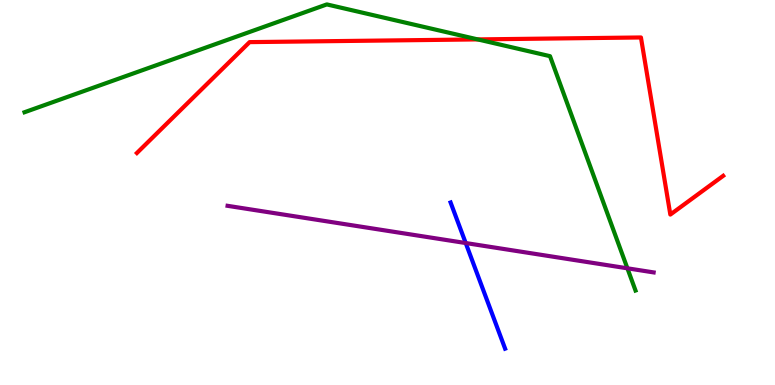[{'lines': ['blue', 'red'], 'intersections': []}, {'lines': ['green', 'red'], 'intersections': [{'x': 6.16, 'y': 8.98}]}, {'lines': ['purple', 'red'], 'intersections': []}, {'lines': ['blue', 'green'], 'intersections': []}, {'lines': ['blue', 'purple'], 'intersections': [{'x': 6.01, 'y': 3.69}]}, {'lines': ['green', 'purple'], 'intersections': [{'x': 8.1, 'y': 3.03}]}]